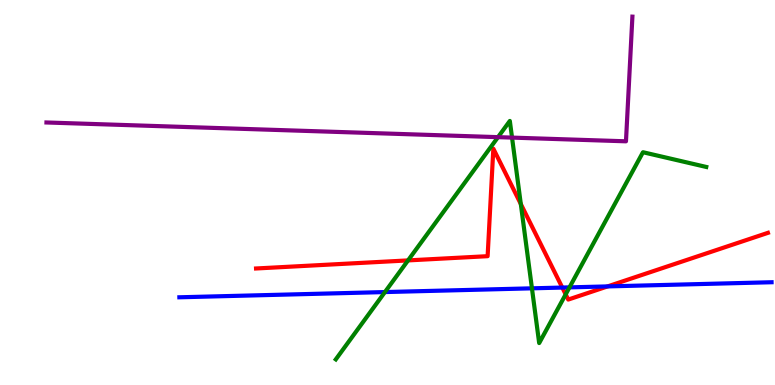[{'lines': ['blue', 'red'], 'intersections': [{'x': 7.26, 'y': 2.53}, {'x': 7.84, 'y': 2.56}]}, {'lines': ['green', 'red'], 'intersections': [{'x': 5.27, 'y': 3.24}, {'x': 6.72, 'y': 4.7}, {'x': 7.3, 'y': 2.35}]}, {'lines': ['purple', 'red'], 'intersections': []}, {'lines': ['blue', 'green'], 'intersections': [{'x': 4.97, 'y': 2.41}, {'x': 6.86, 'y': 2.51}, {'x': 7.35, 'y': 2.54}]}, {'lines': ['blue', 'purple'], 'intersections': []}, {'lines': ['green', 'purple'], 'intersections': [{'x': 6.43, 'y': 6.44}, {'x': 6.61, 'y': 6.43}]}]